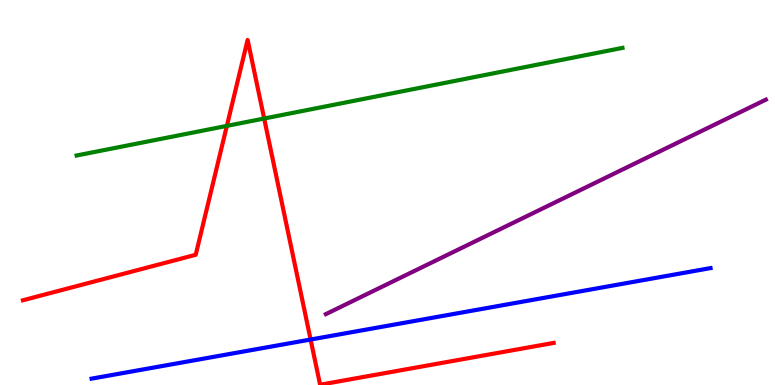[{'lines': ['blue', 'red'], 'intersections': [{'x': 4.01, 'y': 1.18}]}, {'lines': ['green', 'red'], 'intersections': [{'x': 2.93, 'y': 6.73}, {'x': 3.41, 'y': 6.92}]}, {'lines': ['purple', 'red'], 'intersections': []}, {'lines': ['blue', 'green'], 'intersections': []}, {'lines': ['blue', 'purple'], 'intersections': []}, {'lines': ['green', 'purple'], 'intersections': []}]